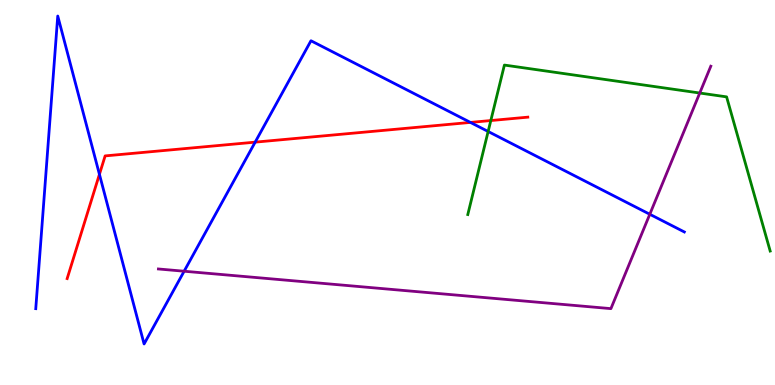[{'lines': ['blue', 'red'], 'intersections': [{'x': 1.28, 'y': 5.47}, {'x': 3.29, 'y': 6.31}, {'x': 6.07, 'y': 6.82}]}, {'lines': ['green', 'red'], 'intersections': [{'x': 6.33, 'y': 6.87}]}, {'lines': ['purple', 'red'], 'intersections': []}, {'lines': ['blue', 'green'], 'intersections': [{'x': 6.3, 'y': 6.58}]}, {'lines': ['blue', 'purple'], 'intersections': [{'x': 2.38, 'y': 2.96}, {'x': 8.38, 'y': 4.43}]}, {'lines': ['green', 'purple'], 'intersections': [{'x': 9.03, 'y': 7.58}]}]